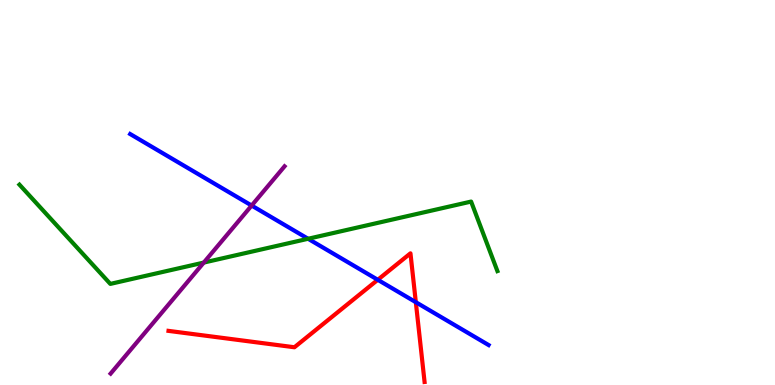[{'lines': ['blue', 'red'], 'intersections': [{'x': 4.87, 'y': 2.73}, {'x': 5.37, 'y': 2.15}]}, {'lines': ['green', 'red'], 'intersections': []}, {'lines': ['purple', 'red'], 'intersections': []}, {'lines': ['blue', 'green'], 'intersections': [{'x': 3.98, 'y': 3.8}]}, {'lines': ['blue', 'purple'], 'intersections': [{'x': 3.25, 'y': 4.66}]}, {'lines': ['green', 'purple'], 'intersections': [{'x': 2.63, 'y': 3.18}]}]